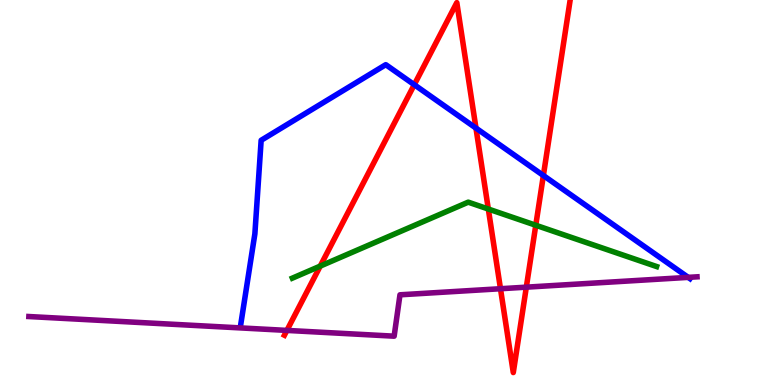[{'lines': ['blue', 'red'], 'intersections': [{'x': 5.35, 'y': 7.8}, {'x': 6.14, 'y': 6.67}, {'x': 7.01, 'y': 5.44}]}, {'lines': ['green', 'red'], 'intersections': [{'x': 4.13, 'y': 3.09}, {'x': 6.3, 'y': 4.57}, {'x': 6.91, 'y': 4.15}]}, {'lines': ['purple', 'red'], 'intersections': [{'x': 3.7, 'y': 1.42}, {'x': 6.46, 'y': 2.5}, {'x': 6.79, 'y': 2.54}]}, {'lines': ['blue', 'green'], 'intersections': []}, {'lines': ['blue', 'purple'], 'intersections': [{'x': 8.88, 'y': 2.8}]}, {'lines': ['green', 'purple'], 'intersections': []}]